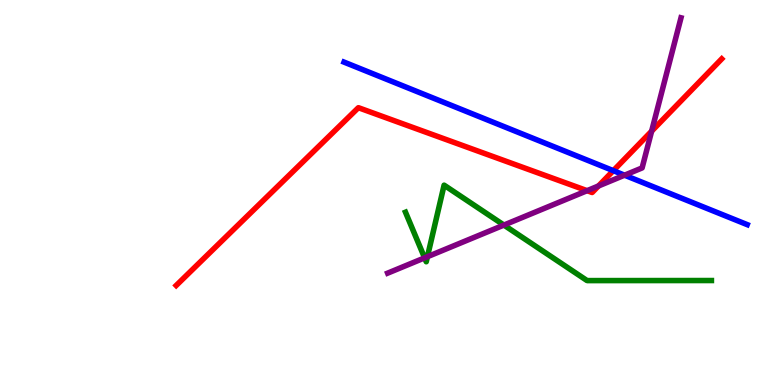[{'lines': ['blue', 'red'], 'intersections': [{'x': 7.91, 'y': 5.57}]}, {'lines': ['green', 'red'], 'intersections': []}, {'lines': ['purple', 'red'], 'intersections': [{'x': 7.58, 'y': 5.05}, {'x': 7.72, 'y': 5.17}, {'x': 8.41, 'y': 6.59}]}, {'lines': ['blue', 'green'], 'intersections': []}, {'lines': ['blue', 'purple'], 'intersections': [{'x': 8.06, 'y': 5.45}]}, {'lines': ['green', 'purple'], 'intersections': [{'x': 5.48, 'y': 3.3}, {'x': 5.52, 'y': 3.33}, {'x': 6.5, 'y': 4.15}]}]